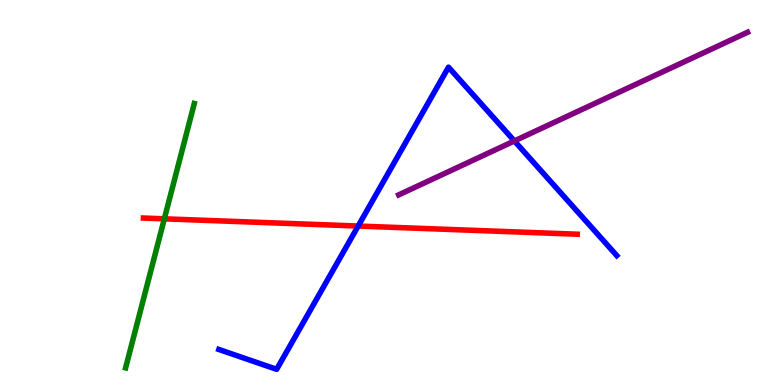[{'lines': ['blue', 'red'], 'intersections': [{'x': 4.62, 'y': 4.13}]}, {'lines': ['green', 'red'], 'intersections': [{'x': 2.12, 'y': 4.32}]}, {'lines': ['purple', 'red'], 'intersections': []}, {'lines': ['blue', 'green'], 'intersections': []}, {'lines': ['blue', 'purple'], 'intersections': [{'x': 6.64, 'y': 6.34}]}, {'lines': ['green', 'purple'], 'intersections': []}]